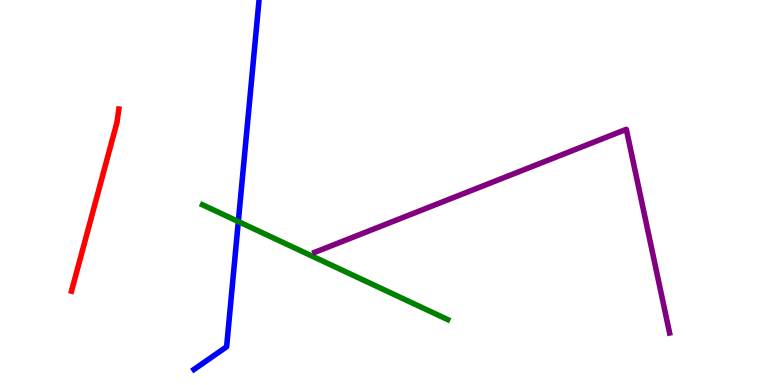[{'lines': ['blue', 'red'], 'intersections': []}, {'lines': ['green', 'red'], 'intersections': []}, {'lines': ['purple', 'red'], 'intersections': []}, {'lines': ['blue', 'green'], 'intersections': [{'x': 3.08, 'y': 4.25}]}, {'lines': ['blue', 'purple'], 'intersections': []}, {'lines': ['green', 'purple'], 'intersections': []}]